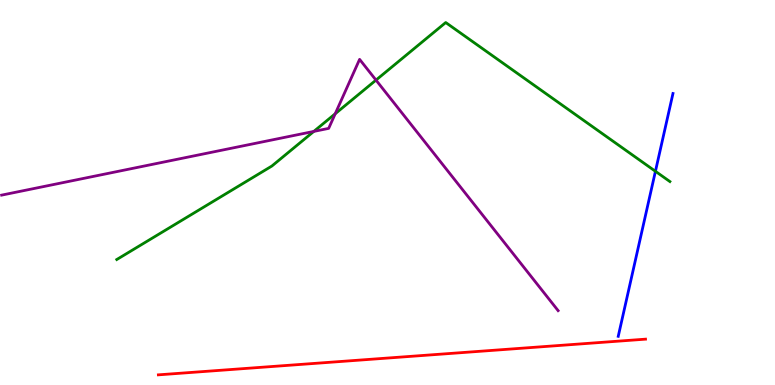[{'lines': ['blue', 'red'], 'intersections': []}, {'lines': ['green', 'red'], 'intersections': []}, {'lines': ['purple', 'red'], 'intersections': []}, {'lines': ['blue', 'green'], 'intersections': [{'x': 8.46, 'y': 5.55}]}, {'lines': ['blue', 'purple'], 'intersections': []}, {'lines': ['green', 'purple'], 'intersections': [{'x': 4.05, 'y': 6.59}, {'x': 4.33, 'y': 7.05}, {'x': 4.85, 'y': 7.92}]}]